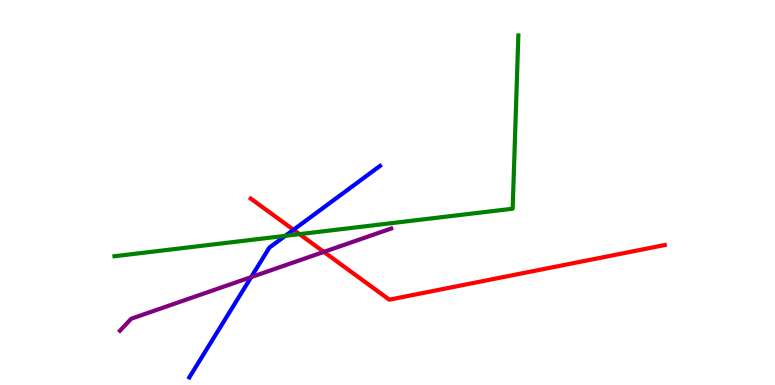[{'lines': ['blue', 'red'], 'intersections': [{'x': 3.79, 'y': 4.03}]}, {'lines': ['green', 'red'], 'intersections': [{'x': 3.86, 'y': 3.92}]}, {'lines': ['purple', 'red'], 'intersections': [{'x': 4.18, 'y': 3.46}]}, {'lines': ['blue', 'green'], 'intersections': [{'x': 3.68, 'y': 3.87}]}, {'lines': ['blue', 'purple'], 'intersections': [{'x': 3.24, 'y': 2.8}]}, {'lines': ['green', 'purple'], 'intersections': []}]